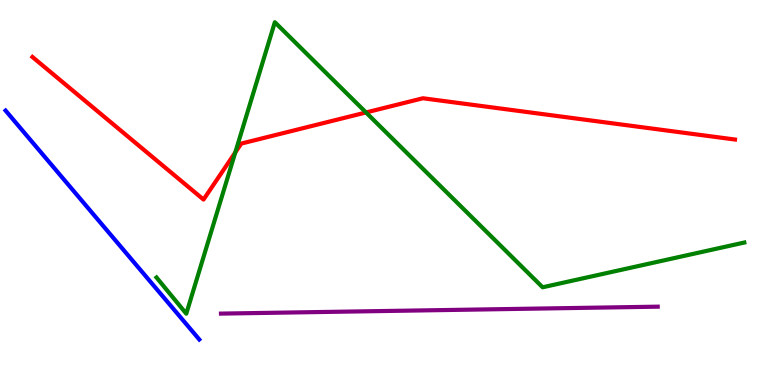[{'lines': ['blue', 'red'], 'intersections': []}, {'lines': ['green', 'red'], 'intersections': [{'x': 3.04, 'y': 6.04}, {'x': 4.72, 'y': 7.08}]}, {'lines': ['purple', 'red'], 'intersections': []}, {'lines': ['blue', 'green'], 'intersections': []}, {'lines': ['blue', 'purple'], 'intersections': []}, {'lines': ['green', 'purple'], 'intersections': []}]